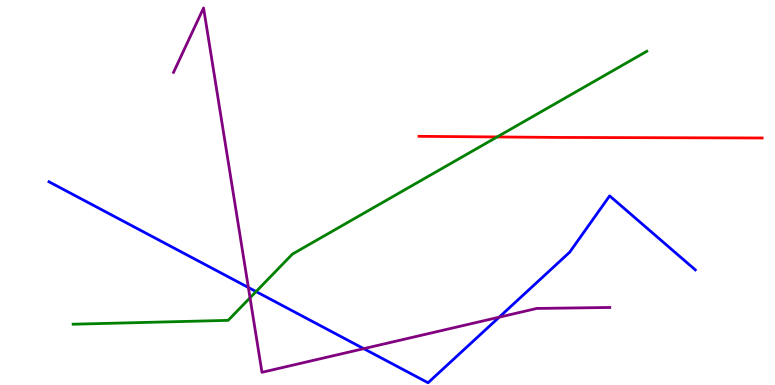[{'lines': ['blue', 'red'], 'intersections': []}, {'lines': ['green', 'red'], 'intersections': [{'x': 6.41, 'y': 6.44}]}, {'lines': ['purple', 'red'], 'intersections': []}, {'lines': ['blue', 'green'], 'intersections': [{'x': 3.3, 'y': 2.43}]}, {'lines': ['blue', 'purple'], 'intersections': [{'x': 3.2, 'y': 2.53}, {'x': 4.69, 'y': 0.944}, {'x': 6.44, 'y': 1.76}]}, {'lines': ['green', 'purple'], 'intersections': [{'x': 3.23, 'y': 2.26}]}]